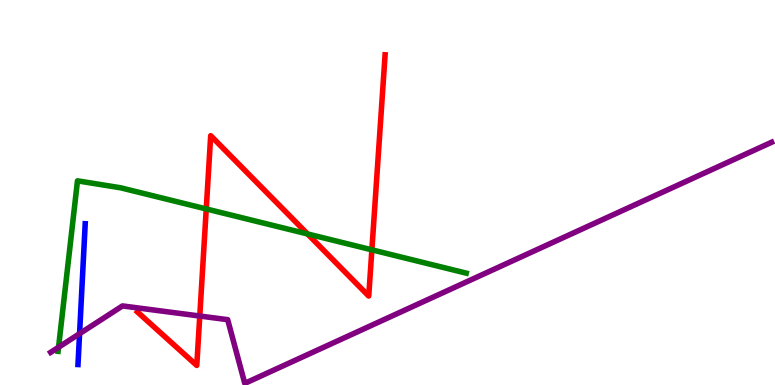[{'lines': ['blue', 'red'], 'intersections': []}, {'lines': ['green', 'red'], 'intersections': [{'x': 2.66, 'y': 4.57}, {'x': 3.97, 'y': 3.92}, {'x': 4.8, 'y': 3.51}]}, {'lines': ['purple', 'red'], 'intersections': [{'x': 2.58, 'y': 1.79}]}, {'lines': ['blue', 'green'], 'intersections': []}, {'lines': ['blue', 'purple'], 'intersections': [{'x': 1.03, 'y': 1.33}]}, {'lines': ['green', 'purple'], 'intersections': [{'x': 0.756, 'y': 0.981}]}]